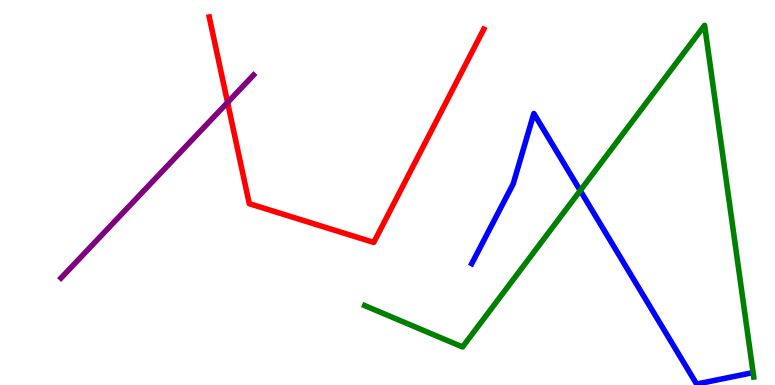[{'lines': ['blue', 'red'], 'intersections': []}, {'lines': ['green', 'red'], 'intersections': []}, {'lines': ['purple', 'red'], 'intersections': [{'x': 2.94, 'y': 7.34}]}, {'lines': ['blue', 'green'], 'intersections': [{'x': 7.49, 'y': 5.05}]}, {'lines': ['blue', 'purple'], 'intersections': []}, {'lines': ['green', 'purple'], 'intersections': []}]